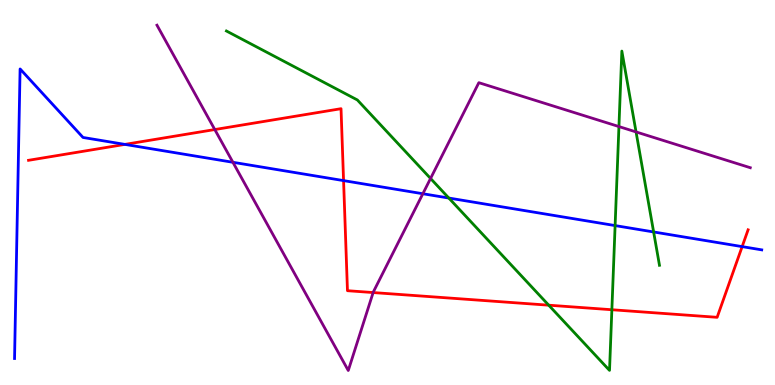[{'lines': ['blue', 'red'], 'intersections': [{'x': 1.61, 'y': 6.25}, {'x': 4.43, 'y': 5.31}, {'x': 9.58, 'y': 3.59}]}, {'lines': ['green', 'red'], 'intersections': [{'x': 7.08, 'y': 2.07}, {'x': 7.9, 'y': 1.95}]}, {'lines': ['purple', 'red'], 'intersections': [{'x': 2.77, 'y': 6.64}, {'x': 4.81, 'y': 2.4}]}, {'lines': ['blue', 'green'], 'intersections': [{'x': 5.79, 'y': 4.86}, {'x': 7.94, 'y': 4.14}, {'x': 8.43, 'y': 3.98}]}, {'lines': ['blue', 'purple'], 'intersections': [{'x': 3.01, 'y': 5.78}, {'x': 5.46, 'y': 4.97}]}, {'lines': ['green', 'purple'], 'intersections': [{'x': 5.56, 'y': 5.36}, {'x': 7.99, 'y': 6.71}, {'x': 8.21, 'y': 6.57}]}]